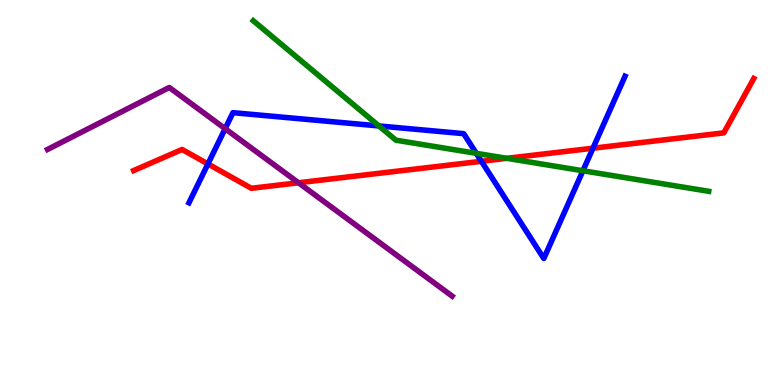[{'lines': ['blue', 'red'], 'intersections': [{'x': 2.68, 'y': 5.74}, {'x': 6.21, 'y': 5.81}, {'x': 7.65, 'y': 6.15}]}, {'lines': ['green', 'red'], 'intersections': [{'x': 6.54, 'y': 5.89}]}, {'lines': ['purple', 'red'], 'intersections': [{'x': 3.85, 'y': 5.25}]}, {'lines': ['blue', 'green'], 'intersections': [{'x': 4.89, 'y': 6.73}, {'x': 6.15, 'y': 6.02}, {'x': 7.52, 'y': 5.56}]}, {'lines': ['blue', 'purple'], 'intersections': [{'x': 2.91, 'y': 6.66}]}, {'lines': ['green', 'purple'], 'intersections': []}]